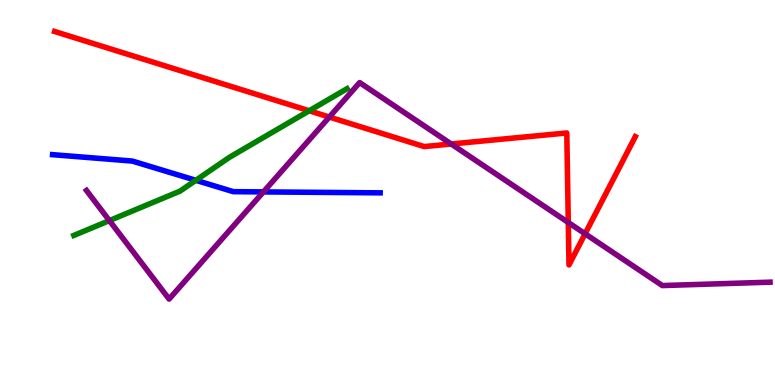[{'lines': ['blue', 'red'], 'intersections': []}, {'lines': ['green', 'red'], 'intersections': [{'x': 3.99, 'y': 7.12}]}, {'lines': ['purple', 'red'], 'intersections': [{'x': 4.25, 'y': 6.96}, {'x': 5.82, 'y': 6.26}, {'x': 7.33, 'y': 4.22}, {'x': 7.55, 'y': 3.93}]}, {'lines': ['blue', 'green'], 'intersections': [{'x': 2.53, 'y': 5.32}]}, {'lines': ['blue', 'purple'], 'intersections': [{'x': 3.4, 'y': 5.02}]}, {'lines': ['green', 'purple'], 'intersections': [{'x': 1.41, 'y': 4.27}]}]